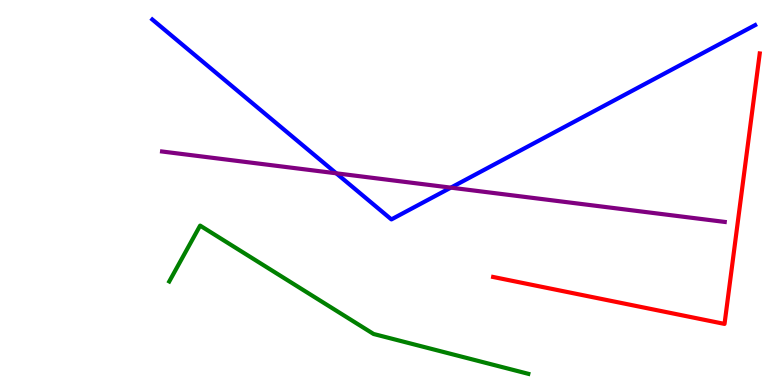[{'lines': ['blue', 'red'], 'intersections': []}, {'lines': ['green', 'red'], 'intersections': []}, {'lines': ['purple', 'red'], 'intersections': []}, {'lines': ['blue', 'green'], 'intersections': []}, {'lines': ['blue', 'purple'], 'intersections': [{'x': 4.34, 'y': 5.5}, {'x': 5.82, 'y': 5.13}]}, {'lines': ['green', 'purple'], 'intersections': []}]